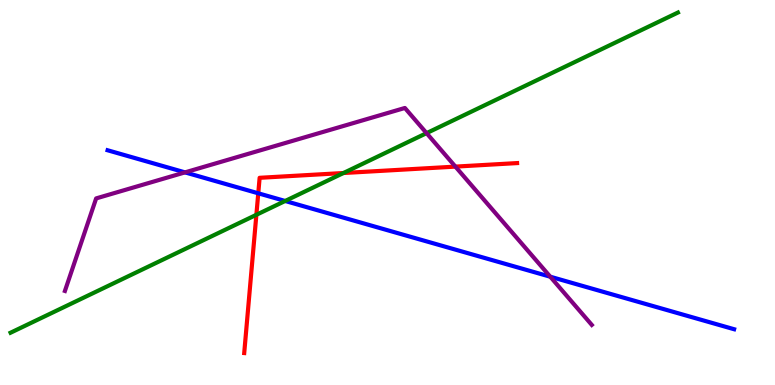[{'lines': ['blue', 'red'], 'intersections': [{'x': 3.33, 'y': 4.98}]}, {'lines': ['green', 'red'], 'intersections': [{'x': 3.31, 'y': 4.42}, {'x': 4.43, 'y': 5.51}]}, {'lines': ['purple', 'red'], 'intersections': [{'x': 5.88, 'y': 5.67}]}, {'lines': ['blue', 'green'], 'intersections': [{'x': 3.68, 'y': 4.78}]}, {'lines': ['blue', 'purple'], 'intersections': [{'x': 2.39, 'y': 5.52}, {'x': 7.1, 'y': 2.81}]}, {'lines': ['green', 'purple'], 'intersections': [{'x': 5.5, 'y': 6.54}]}]